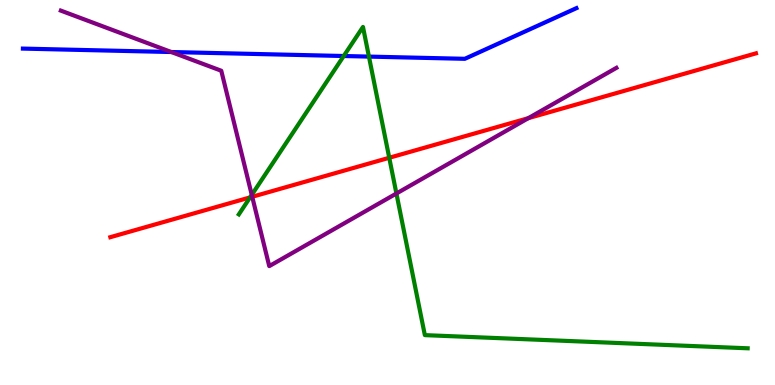[{'lines': ['blue', 'red'], 'intersections': []}, {'lines': ['green', 'red'], 'intersections': [{'x': 3.23, 'y': 4.87}, {'x': 5.02, 'y': 5.9}]}, {'lines': ['purple', 'red'], 'intersections': [{'x': 3.25, 'y': 4.89}, {'x': 6.82, 'y': 6.93}]}, {'lines': ['blue', 'green'], 'intersections': [{'x': 4.44, 'y': 8.55}, {'x': 4.76, 'y': 8.53}]}, {'lines': ['blue', 'purple'], 'intersections': [{'x': 2.21, 'y': 8.65}]}, {'lines': ['green', 'purple'], 'intersections': [{'x': 3.25, 'y': 4.94}, {'x': 5.12, 'y': 4.97}]}]